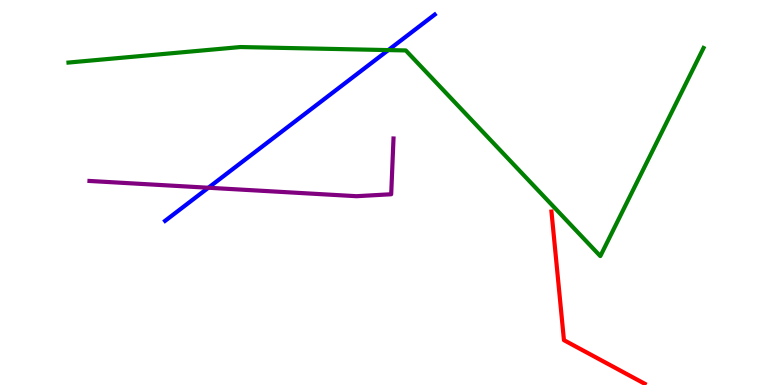[{'lines': ['blue', 'red'], 'intersections': []}, {'lines': ['green', 'red'], 'intersections': []}, {'lines': ['purple', 'red'], 'intersections': []}, {'lines': ['blue', 'green'], 'intersections': [{'x': 5.01, 'y': 8.7}]}, {'lines': ['blue', 'purple'], 'intersections': [{'x': 2.69, 'y': 5.12}]}, {'lines': ['green', 'purple'], 'intersections': []}]